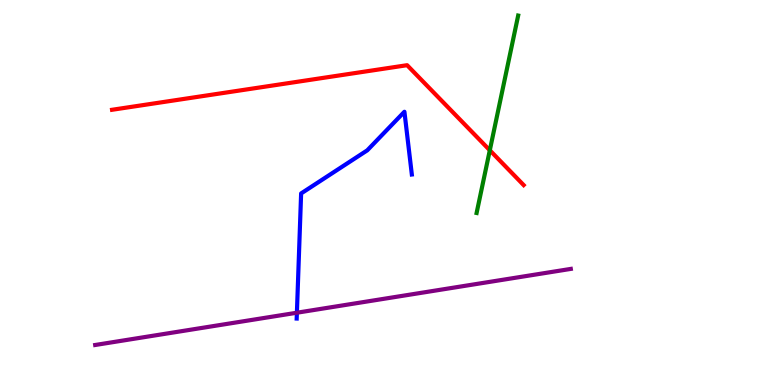[{'lines': ['blue', 'red'], 'intersections': []}, {'lines': ['green', 'red'], 'intersections': [{'x': 6.32, 'y': 6.1}]}, {'lines': ['purple', 'red'], 'intersections': []}, {'lines': ['blue', 'green'], 'intersections': []}, {'lines': ['blue', 'purple'], 'intersections': [{'x': 3.83, 'y': 1.88}]}, {'lines': ['green', 'purple'], 'intersections': []}]